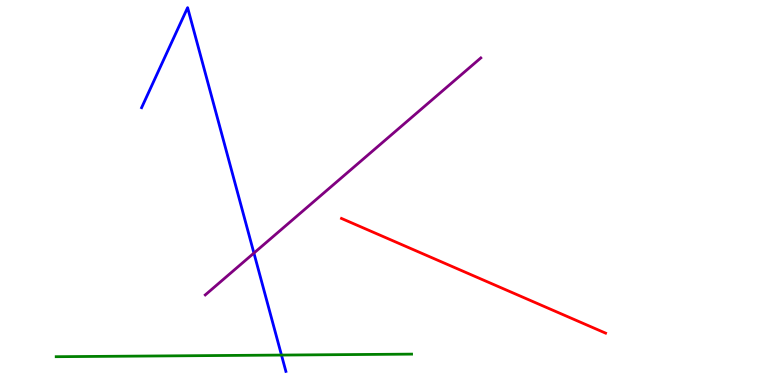[{'lines': ['blue', 'red'], 'intersections': []}, {'lines': ['green', 'red'], 'intersections': []}, {'lines': ['purple', 'red'], 'intersections': []}, {'lines': ['blue', 'green'], 'intersections': [{'x': 3.63, 'y': 0.777}]}, {'lines': ['blue', 'purple'], 'intersections': [{'x': 3.28, 'y': 3.43}]}, {'lines': ['green', 'purple'], 'intersections': []}]